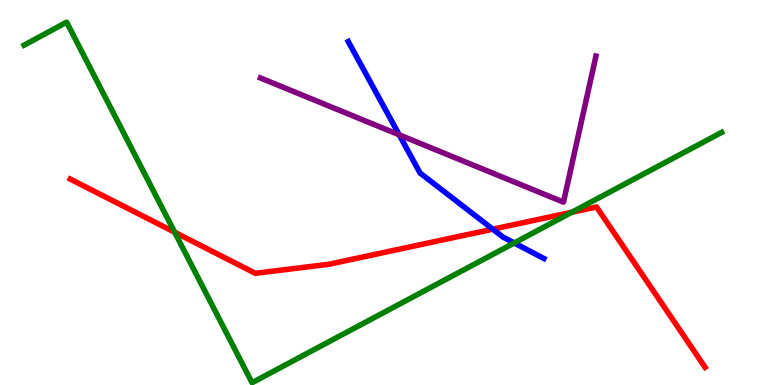[{'lines': ['blue', 'red'], 'intersections': [{'x': 6.36, 'y': 4.05}]}, {'lines': ['green', 'red'], 'intersections': [{'x': 2.25, 'y': 3.97}, {'x': 7.38, 'y': 4.49}]}, {'lines': ['purple', 'red'], 'intersections': []}, {'lines': ['blue', 'green'], 'intersections': [{'x': 6.64, 'y': 3.69}]}, {'lines': ['blue', 'purple'], 'intersections': [{'x': 5.15, 'y': 6.5}]}, {'lines': ['green', 'purple'], 'intersections': []}]